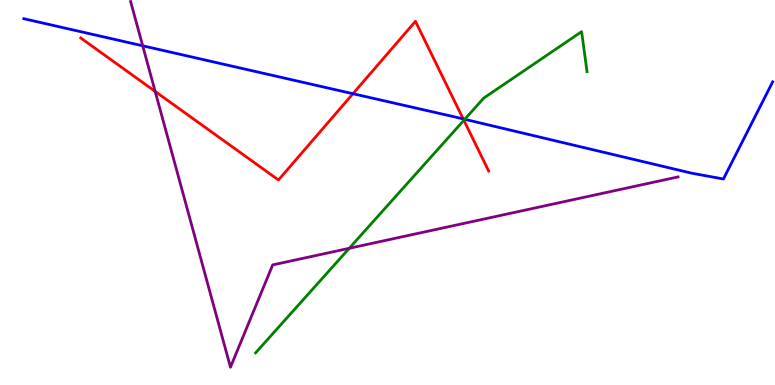[{'lines': ['blue', 'red'], 'intersections': [{'x': 4.55, 'y': 7.57}, {'x': 5.98, 'y': 6.91}]}, {'lines': ['green', 'red'], 'intersections': [{'x': 5.99, 'y': 6.88}]}, {'lines': ['purple', 'red'], 'intersections': [{'x': 2.0, 'y': 7.63}]}, {'lines': ['blue', 'green'], 'intersections': [{'x': 6.0, 'y': 6.9}]}, {'lines': ['blue', 'purple'], 'intersections': [{'x': 1.84, 'y': 8.81}]}, {'lines': ['green', 'purple'], 'intersections': [{'x': 4.51, 'y': 3.55}]}]